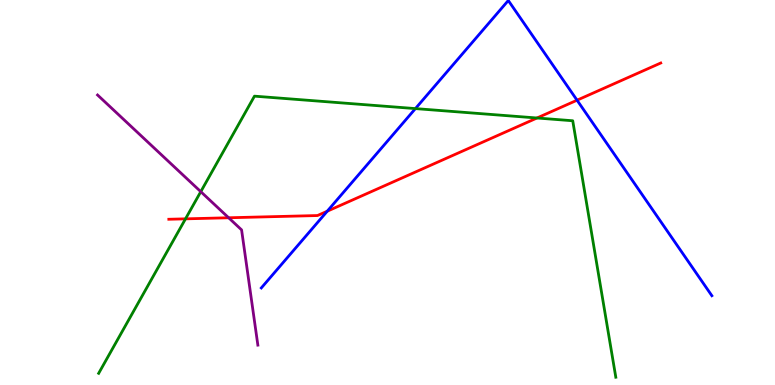[{'lines': ['blue', 'red'], 'intersections': [{'x': 4.22, 'y': 4.51}, {'x': 7.45, 'y': 7.4}]}, {'lines': ['green', 'red'], 'intersections': [{'x': 2.39, 'y': 4.32}, {'x': 6.93, 'y': 6.94}]}, {'lines': ['purple', 'red'], 'intersections': [{'x': 2.95, 'y': 4.34}]}, {'lines': ['blue', 'green'], 'intersections': [{'x': 5.36, 'y': 7.18}]}, {'lines': ['blue', 'purple'], 'intersections': []}, {'lines': ['green', 'purple'], 'intersections': [{'x': 2.59, 'y': 5.02}]}]